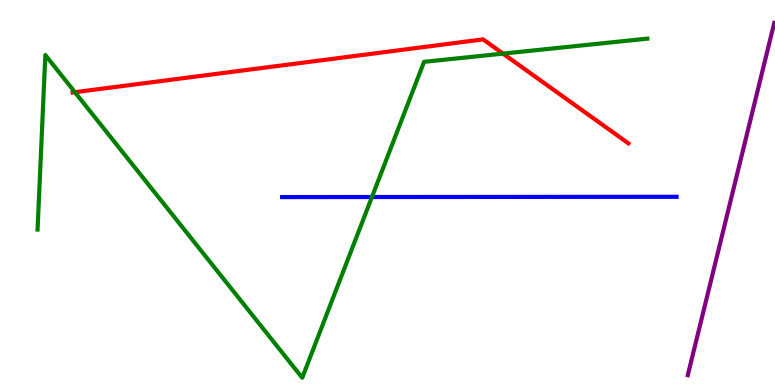[{'lines': ['blue', 'red'], 'intersections': []}, {'lines': ['green', 'red'], 'intersections': [{'x': 0.967, 'y': 7.61}, {'x': 6.49, 'y': 8.61}]}, {'lines': ['purple', 'red'], 'intersections': []}, {'lines': ['blue', 'green'], 'intersections': [{'x': 4.8, 'y': 4.88}]}, {'lines': ['blue', 'purple'], 'intersections': []}, {'lines': ['green', 'purple'], 'intersections': []}]